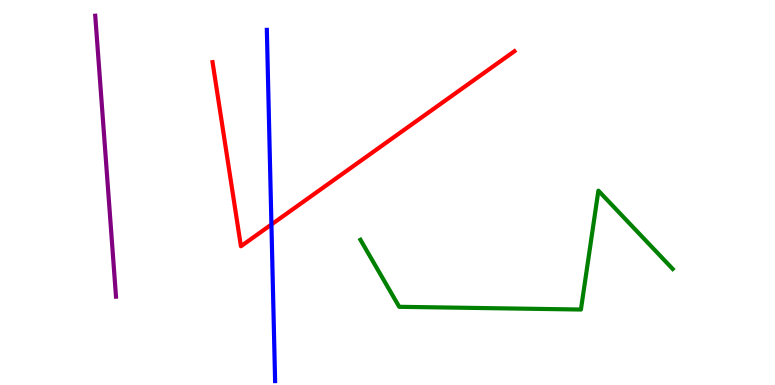[{'lines': ['blue', 'red'], 'intersections': [{'x': 3.5, 'y': 4.17}]}, {'lines': ['green', 'red'], 'intersections': []}, {'lines': ['purple', 'red'], 'intersections': []}, {'lines': ['blue', 'green'], 'intersections': []}, {'lines': ['blue', 'purple'], 'intersections': []}, {'lines': ['green', 'purple'], 'intersections': []}]